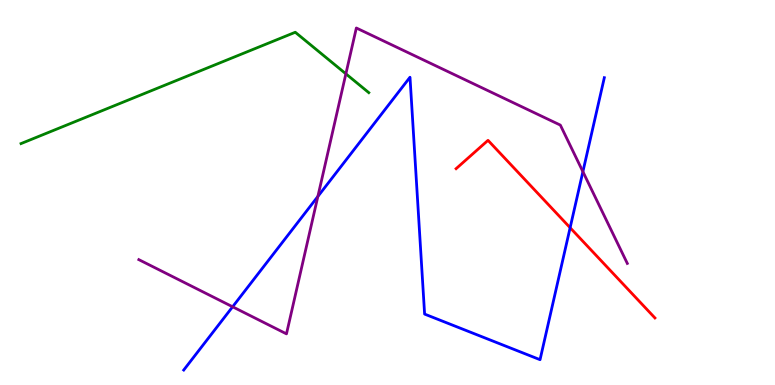[{'lines': ['blue', 'red'], 'intersections': [{'x': 7.36, 'y': 4.09}]}, {'lines': ['green', 'red'], 'intersections': []}, {'lines': ['purple', 'red'], 'intersections': []}, {'lines': ['blue', 'green'], 'intersections': []}, {'lines': ['blue', 'purple'], 'intersections': [{'x': 3.0, 'y': 2.03}, {'x': 4.1, 'y': 4.9}, {'x': 7.52, 'y': 5.54}]}, {'lines': ['green', 'purple'], 'intersections': [{'x': 4.46, 'y': 8.08}]}]